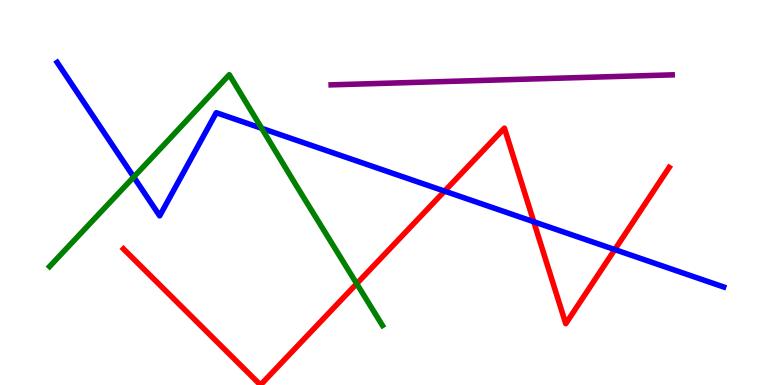[{'lines': ['blue', 'red'], 'intersections': [{'x': 5.74, 'y': 5.04}, {'x': 6.89, 'y': 4.24}, {'x': 7.93, 'y': 3.52}]}, {'lines': ['green', 'red'], 'intersections': [{'x': 4.6, 'y': 2.63}]}, {'lines': ['purple', 'red'], 'intersections': []}, {'lines': ['blue', 'green'], 'intersections': [{'x': 1.73, 'y': 5.4}, {'x': 3.38, 'y': 6.67}]}, {'lines': ['blue', 'purple'], 'intersections': []}, {'lines': ['green', 'purple'], 'intersections': []}]